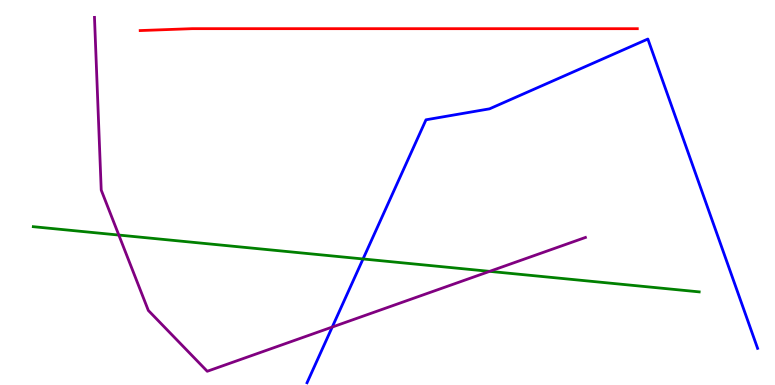[{'lines': ['blue', 'red'], 'intersections': []}, {'lines': ['green', 'red'], 'intersections': []}, {'lines': ['purple', 'red'], 'intersections': []}, {'lines': ['blue', 'green'], 'intersections': [{'x': 4.68, 'y': 3.27}]}, {'lines': ['blue', 'purple'], 'intersections': [{'x': 4.29, 'y': 1.51}]}, {'lines': ['green', 'purple'], 'intersections': [{'x': 1.53, 'y': 3.89}, {'x': 6.32, 'y': 2.95}]}]